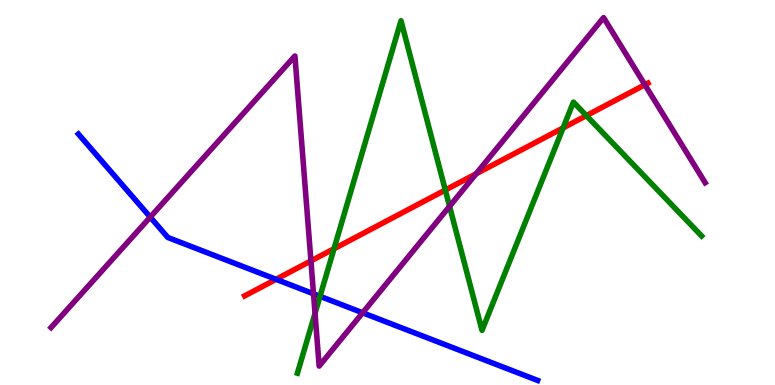[{'lines': ['blue', 'red'], 'intersections': [{'x': 3.56, 'y': 2.75}]}, {'lines': ['green', 'red'], 'intersections': [{'x': 4.31, 'y': 3.54}, {'x': 5.75, 'y': 5.06}, {'x': 7.27, 'y': 6.68}, {'x': 7.57, 'y': 7.0}]}, {'lines': ['purple', 'red'], 'intersections': [{'x': 4.01, 'y': 3.22}, {'x': 6.14, 'y': 5.49}, {'x': 8.32, 'y': 7.8}]}, {'lines': ['blue', 'green'], 'intersections': [{'x': 4.13, 'y': 2.3}]}, {'lines': ['blue', 'purple'], 'intersections': [{'x': 1.94, 'y': 4.36}, {'x': 4.05, 'y': 2.37}, {'x': 4.68, 'y': 1.88}]}, {'lines': ['green', 'purple'], 'intersections': [{'x': 4.06, 'y': 1.86}, {'x': 5.8, 'y': 4.64}]}]